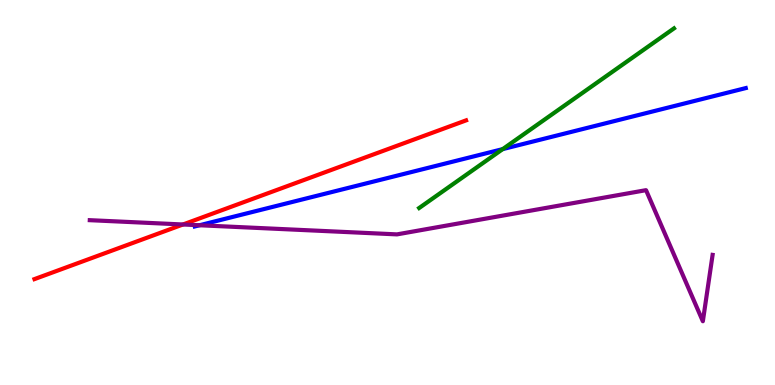[{'lines': ['blue', 'red'], 'intersections': []}, {'lines': ['green', 'red'], 'intersections': []}, {'lines': ['purple', 'red'], 'intersections': [{'x': 2.36, 'y': 4.17}]}, {'lines': ['blue', 'green'], 'intersections': [{'x': 6.49, 'y': 6.13}]}, {'lines': ['blue', 'purple'], 'intersections': [{'x': 2.57, 'y': 4.15}]}, {'lines': ['green', 'purple'], 'intersections': []}]